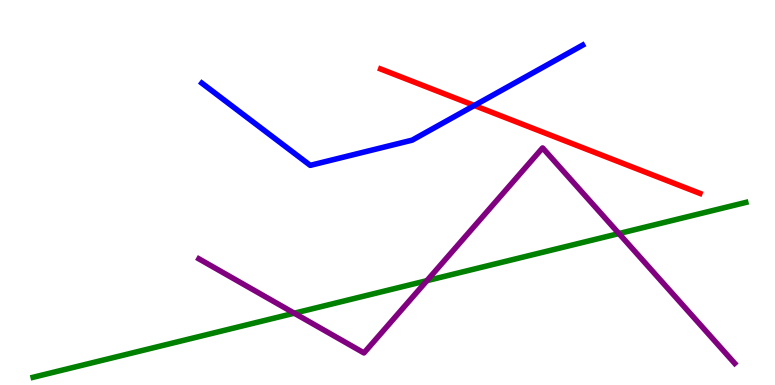[{'lines': ['blue', 'red'], 'intersections': [{'x': 6.12, 'y': 7.26}]}, {'lines': ['green', 'red'], 'intersections': []}, {'lines': ['purple', 'red'], 'intersections': []}, {'lines': ['blue', 'green'], 'intersections': []}, {'lines': ['blue', 'purple'], 'intersections': []}, {'lines': ['green', 'purple'], 'intersections': [{'x': 3.8, 'y': 1.86}, {'x': 5.51, 'y': 2.71}, {'x': 7.99, 'y': 3.93}]}]